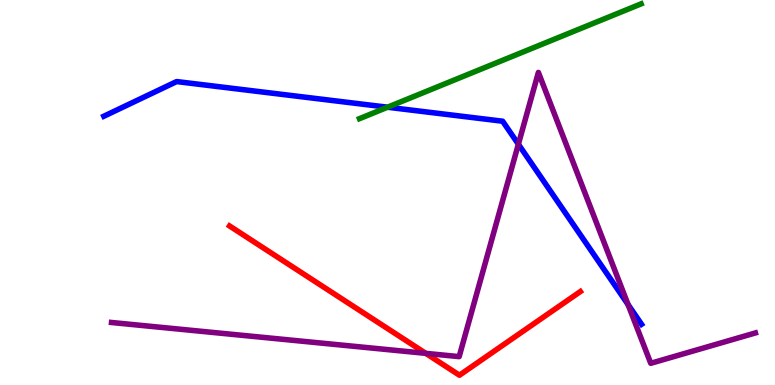[{'lines': ['blue', 'red'], 'intersections': []}, {'lines': ['green', 'red'], 'intersections': []}, {'lines': ['purple', 'red'], 'intersections': [{'x': 5.49, 'y': 0.822}]}, {'lines': ['blue', 'green'], 'intersections': [{'x': 5.0, 'y': 7.22}]}, {'lines': ['blue', 'purple'], 'intersections': [{'x': 6.69, 'y': 6.25}, {'x': 8.1, 'y': 2.09}]}, {'lines': ['green', 'purple'], 'intersections': []}]